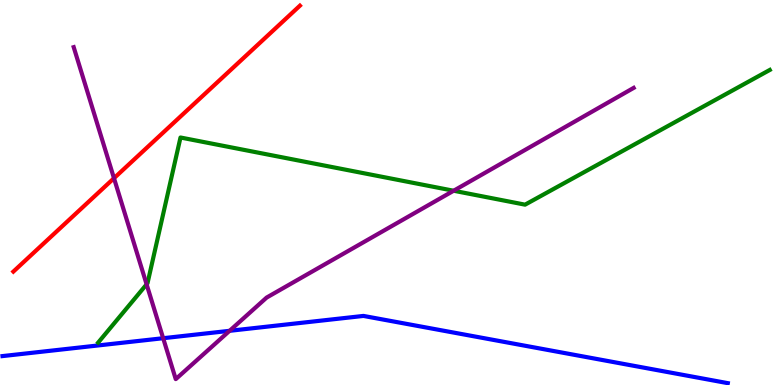[{'lines': ['blue', 'red'], 'intersections': []}, {'lines': ['green', 'red'], 'intersections': []}, {'lines': ['purple', 'red'], 'intersections': [{'x': 1.47, 'y': 5.37}]}, {'lines': ['blue', 'green'], 'intersections': []}, {'lines': ['blue', 'purple'], 'intersections': [{'x': 2.11, 'y': 1.22}, {'x': 2.96, 'y': 1.41}]}, {'lines': ['green', 'purple'], 'intersections': [{'x': 1.89, 'y': 2.61}, {'x': 5.85, 'y': 5.05}]}]